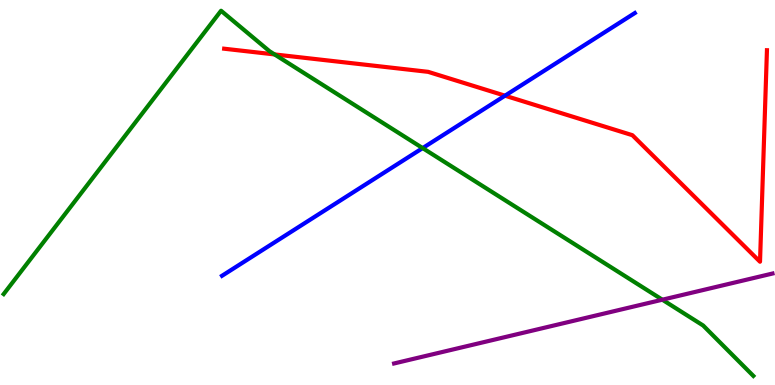[{'lines': ['blue', 'red'], 'intersections': [{'x': 6.52, 'y': 7.51}]}, {'lines': ['green', 'red'], 'intersections': [{'x': 3.54, 'y': 8.59}]}, {'lines': ['purple', 'red'], 'intersections': []}, {'lines': ['blue', 'green'], 'intersections': [{'x': 5.45, 'y': 6.15}]}, {'lines': ['blue', 'purple'], 'intersections': []}, {'lines': ['green', 'purple'], 'intersections': [{'x': 8.55, 'y': 2.22}]}]